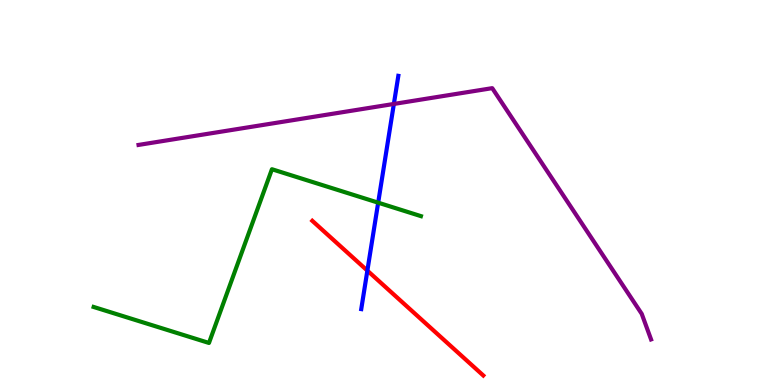[{'lines': ['blue', 'red'], 'intersections': [{'x': 4.74, 'y': 2.97}]}, {'lines': ['green', 'red'], 'intersections': []}, {'lines': ['purple', 'red'], 'intersections': []}, {'lines': ['blue', 'green'], 'intersections': [{'x': 4.88, 'y': 4.74}]}, {'lines': ['blue', 'purple'], 'intersections': [{'x': 5.08, 'y': 7.3}]}, {'lines': ['green', 'purple'], 'intersections': []}]